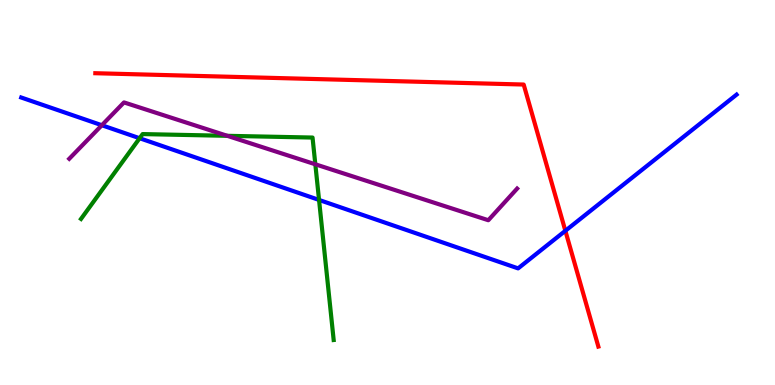[{'lines': ['blue', 'red'], 'intersections': [{'x': 7.29, 'y': 4.01}]}, {'lines': ['green', 'red'], 'intersections': []}, {'lines': ['purple', 'red'], 'intersections': []}, {'lines': ['blue', 'green'], 'intersections': [{'x': 1.8, 'y': 6.41}, {'x': 4.12, 'y': 4.81}]}, {'lines': ['blue', 'purple'], 'intersections': [{'x': 1.31, 'y': 6.75}]}, {'lines': ['green', 'purple'], 'intersections': [{'x': 2.93, 'y': 6.47}, {'x': 4.07, 'y': 5.73}]}]